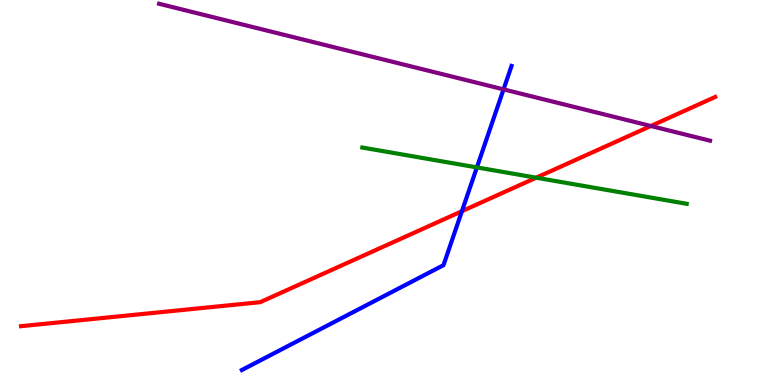[{'lines': ['blue', 'red'], 'intersections': [{'x': 5.96, 'y': 4.51}]}, {'lines': ['green', 'red'], 'intersections': [{'x': 6.92, 'y': 5.38}]}, {'lines': ['purple', 'red'], 'intersections': [{'x': 8.4, 'y': 6.73}]}, {'lines': ['blue', 'green'], 'intersections': [{'x': 6.15, 'y': 5.65}]}, {'lines': ['blue', 'purple'], 'intersections': [{'x': 6.5, 'y': 7.68}]}, {'lines': ['green', 'purple'], 'intersections': []}]